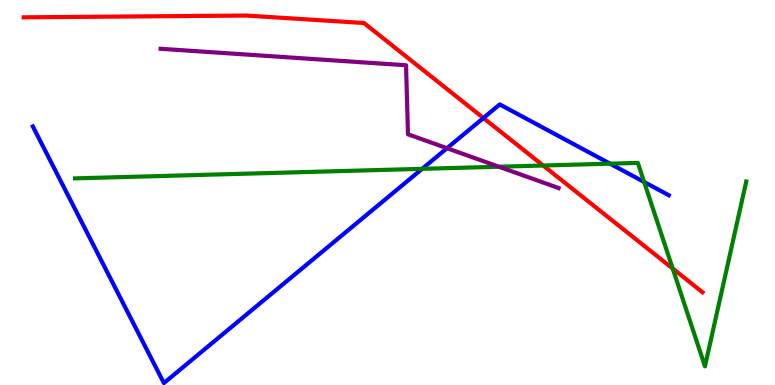[{'lines': ['blue', 'red'], 'intersections': [{'x': 6.24, 'y': 6.94}]}, {'lines': ['green', 'red'], 'intersections': [{'x': 7.01, 'y': 5.7}, {'x': 8.68, 'y': 3.03}]}, {'lines': ['purple', 'red'], 'intersections': []}, {'lines': ['blue', 'green'], 'intersections': [{'x': 5.45, 'y': 5.61}, {'x': 7.87, 'y': 5.75}, {'x': 8.31, 'y': 5.27}]}, {'lines': ['blue', 'purple'], 'intersections': [{'x': 5.77, 'y': 6.15}]}, {'lines': ['green', 'purple'], 'intersections': [{'x': 6.44, 'y': 5.67}]}]